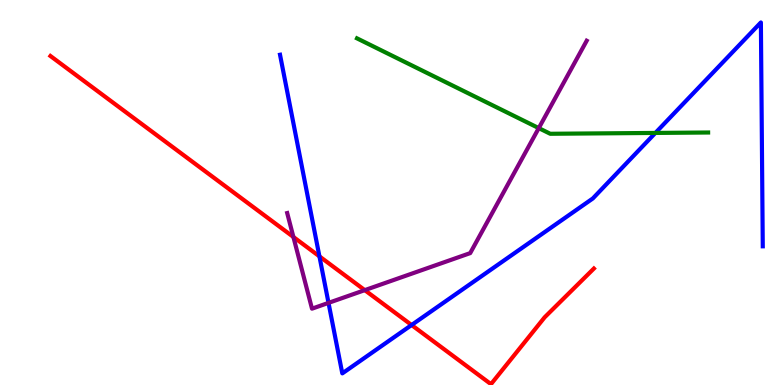[{'lines': ['blue', 'red'], 'intersections': [{'x': 4.12, 'y': 3.34}, {'x': 5.31, 'y': 1.56}]}, {'lines': ['green', 'red'], 'intersections': []}, {'lines': ['purple', 'red'], 'intersections': [{'x': 3.79, 'y': 3.84}, {'x': 4.71, 'y': 2.46}]}, {'lines': ['blue', 'green'], 'intersections': [{'x': 8.46, 'y': 6.55}]}, {'lines': ['blue', 'purple'], 'intersections': [{'x': 4.24, 'y': 2.13}]}, {'lines': ['green', 'purple'], 'intersections': [{'x': 6.95, 'y': 6.67}]}]